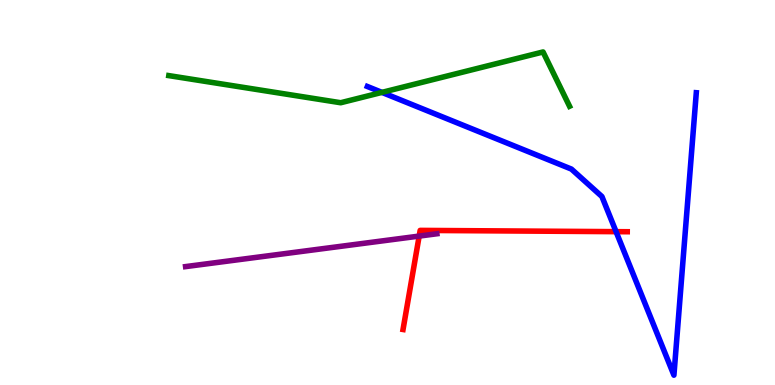[{'lines': ['blue', 'red'], 'intersections': [{'x': 7.95, 'y': 3.98}]}, {'lines': ['green', 'red'], 'intersections': []}, {'lines': ['purple', 'red'], 'intersections': [{'x': 5.41, 'y': 3.87}]}, {'lines': ['blue', 'green'], 'intersections': [{'x': 4.93, 'y': 7.6}]}, {'lines': ['blue', 'purple'], 'intersections': []}, {'lines': ['green', 'purple'], 'intersections': []}]